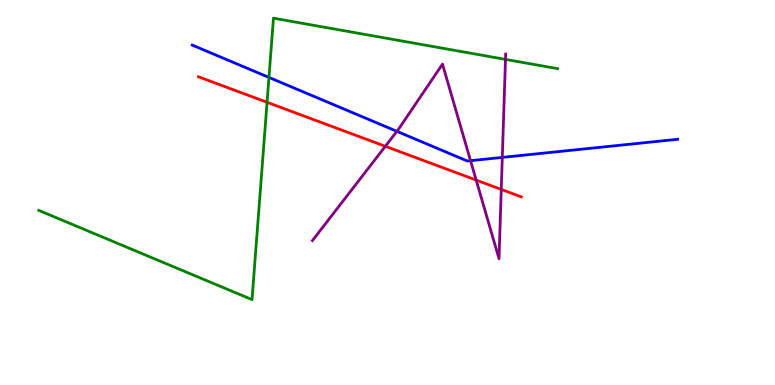[{'lines': ['blue', 'red'], 'intersections': []}, {'lines': ['green', 'red'], 'intersections': [{'x': 3.45, 'y': 7.34}]}, {'lines': ['purple', 'red'], 'intersections': [{'x': 4.97, 'y': 6.2}, {'x': 6.14, 'y': 5.32}, {'x': 6.47, 'y': 5.08}]}, {'lines': ['blue', 'green'], 'intersections': [{'x': 3.47, 'y': 7.99}]}, {'lines': ['blue', 'purple'], 'intersections': [{'x': 5.12, 'y': 6.59}, {'x': 6.07, 'y': 5.83}, {'x': 6.48, 'y': 5.91}]}, {'lines': ['green', 'purple'], 'intersections': [{'x': 6.52, 'y': 8.46}]}]